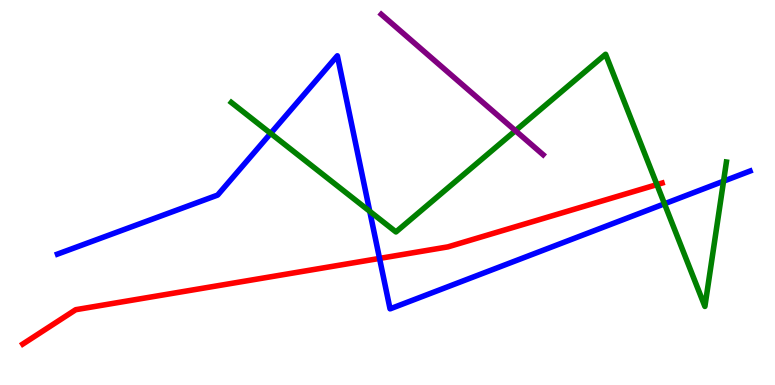[{'lines': ['blue', 'red'], 'intersections': [{'x': 4.9, 'y': 3.29}]}, {'lines': ['green', 'red'], 'intersections': [{'x': 8.48, 'y': 5.2}]}, {'lines': ['purple', 'red'], 'intersections': []}, {'lines': ['blue', 'green'], 'intersections': [{'x': 3.49, 'y': 6.54}, {'x': 4.77, 'y': 4.51}, {'x': 8.57, 'y': 4.71}, {'x': 9.34, 'y': 5.29}]}, {'lines': ['blue', 'purple'], 'intersections': []}, {'lines': ['green', 'purple'], 'intersections': [{'x': 6.65, 'y': 6.61}]}]